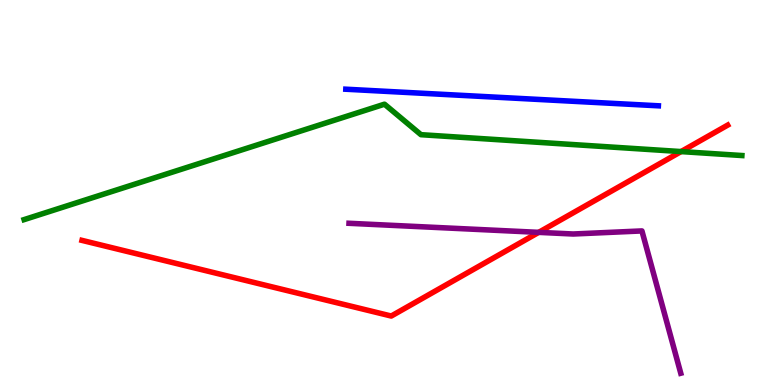[{'lines': ['blue', 'red'], 'intersections': []}, {'lines': ['green', 'red'], 'intersections': [{'x': 8.79, 'y': 6.06}]}, {'lines': ['purple', 'red'], 'intersections': [{'x': 6.95, 'y': 3.96}]}, {'lines': ['blue', 'green'], 'intersections': []}, {'lines': ['blue', 'purple'], 'intersections': []}, {'lines': ['green', 'purple'], 'intersections': []}]